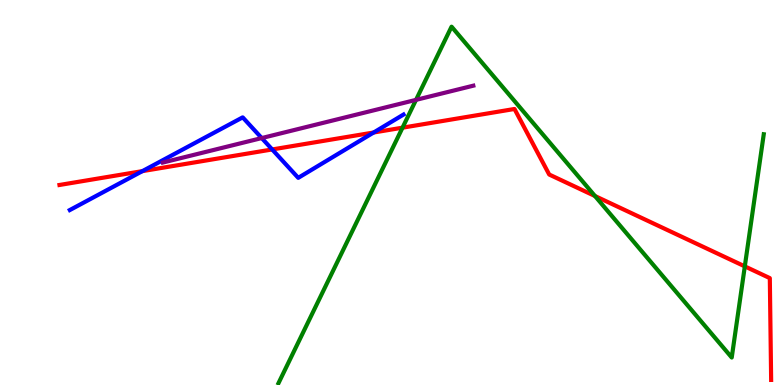[{'lines': ['blue', 'red'], 'intersections': [{'x': 1.84, 'y': 5.56}, {'x': 3.51, 'y': 6.12}, {'x': 4.82, 'y': 6.56}]}, {'lines': ['green', 'red'], 'intersections': [{'x': 5.19, 'y': 6.68}, {'x': 7.68, 'y': 4.91}, {'x': 9.61, 'y': 3.08}]}, {'lines': ['purple', 'red'], 'intersections': []}, {'lines': ['blue', 'green'], 'intersections': []}, {'lines': ['blue', 'purple'], 'intersections': [{'x': 3.38, 'y': 6.41}]}, {'lines': ['green', 'purple'], 'intersections': [{'x': 5.37, 'y': 7.41}]}]